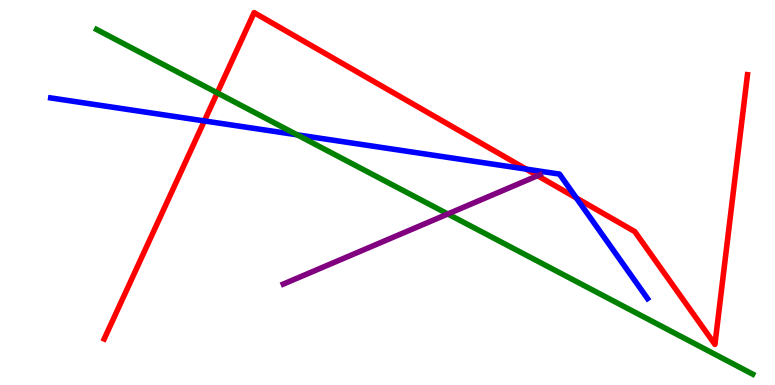[{'lines': ['blue', 'red'], 'intersections': [{'x': 2.64, 'y': 6.86}, {'x': 6.79, 'y': 5.61}, {'x': 7.44, 'y': 4.86}]}, {'lines': ['green', 'red'], 'intersections': [{'x': 2.8, 'y': 7.59}]}, {'lines': ['purple', 'red'], 'intersections': [{'x': 6.94, 'y': 5.44}]}, {'lines': ['blue', 'green'], 'intersections': [{'x': 3.83, 'y': 6.5}]}, {'lines': ['blue', 'purple'], 'intersections': []}, {'lines': ['green', 'purple'], 'intersections': [{'x': 5.78, 'y': 4.44}]}]